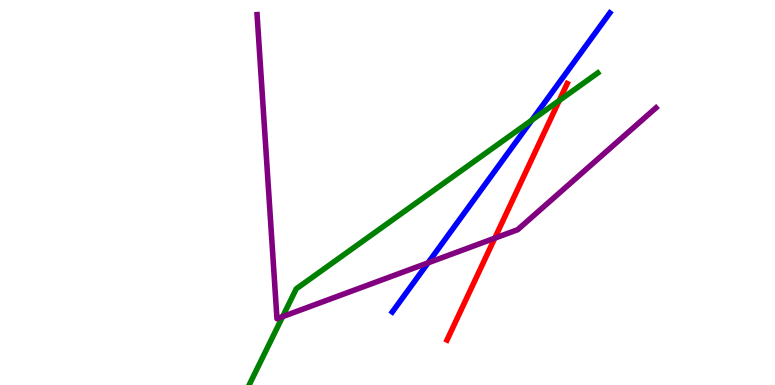[{'lines': ['blue', 'red'], 'intersections': []}, {'lines': ['green', 'red'], 'intersections': [{'x': 7.22, 'y': 7.39}]}, {'lines': ['purple', 'red'], 'intersections': [{'x': 6.38, 'y': 3.81}]}, {'lines': ['blue', 'green'], 'intersections': [{'x': 6.86, 'y': 6.88}]}, {'lines': ['blue', 'purple'], 'intersections': [{'x': 5.52, 'y': 3.17}]}, {'lines': ['green', 'purple'], 'intersections': [{'x': 3.65, 'y': 1.78}]}]